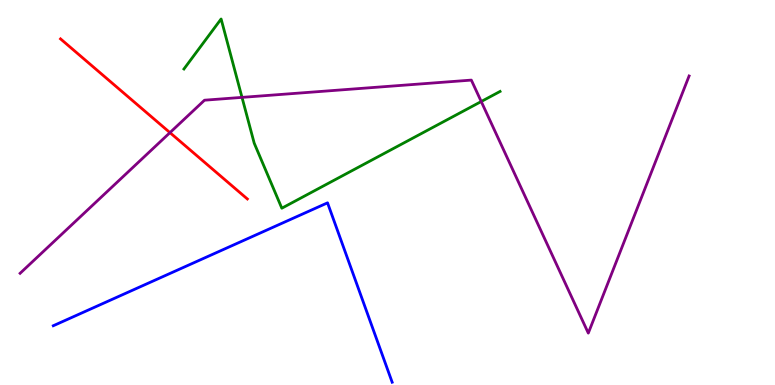[{'lines': ['blue', 'red'], 'intersections': []}, {'lines': ['green', 'red'], 'intersections': []}, {'lines': ['purple', 'red'], 'intersections': [{'x': 2.19, 'y': 6.55}]}, {'lines': ['blue', 'green'], 'intersections': []}, {'lines': ['blue', 'purple'], 'intersections': []}, {'lines': ['green', 'purple'], 'intersections': [{'x': 3.12, 'y': 7.47}, {'x': 6.21, 'y': 7.36}]}]